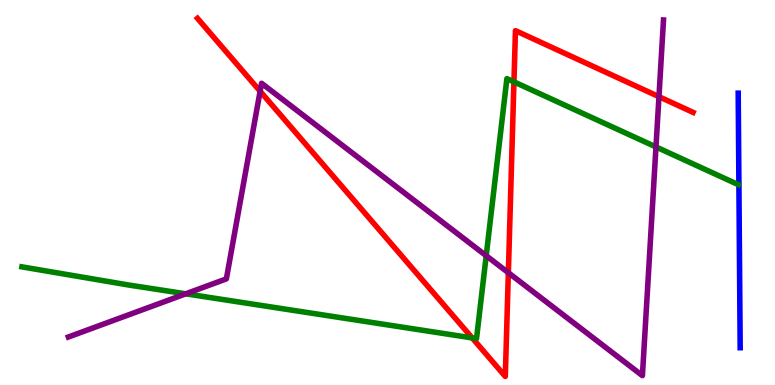[{'lines': ['blue', 'red'], 'intersections': []}, {'lines': ['green', 'red'], 'intersections': [{'x': 6.09, 'y': 1.22}, {'x': 6.63, 'y': 7.87}]}, {'lines': ['purple', 'red'], 'intersections': [{'x': 3.36, 'y': 7.63}, {'x': 6.56, 'y': 2.92}, {'x': 8.5, 'y': 7.49}]}, {'lines': ['blue', 'green'], 'intersections': []}, {'lines': ['blue', 'purple'], 'intersections': []}, {'lines': ['green', 'purple'], 'intersections': [{'x': 2.4, 'y': 2.37}, {'x': 6.27, 'y': 3.36}, {'x': 8.46, 'y': 6.18}]}]